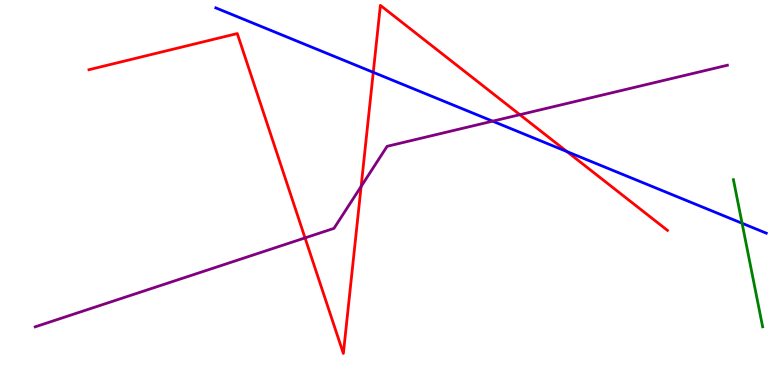[{'lines': ['blue', 'red'], 'intersections': [{'x': 4.82, 'y': 8.12}, {'x': 7.32, 'y': 6.06}]}, {'lines': ['green', 'red'], 'intersections': []}, {'lines': ['purple', 'red'], 'intersections': [{'x': 3.94, 'y': 3.82}, {'x': 4.66, 'y': 5.16}, {'x': 6.71, 'y': 7.02}]}, {'lines': ['blue', 'green'], 'intersections': [{'x': 9.58, 'y': 4.2}]}, {'lines': ['blue', 'purple'], 'intersections': [{'x': 6.36, 'y': 6.85}]}, {'lines': ['green', 'purple'], 'intersections': []}]